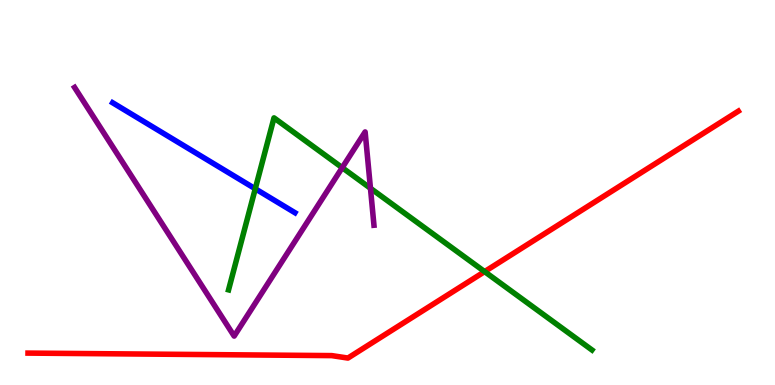[{'lines': ['blue', 'red'], 'intersections': []}, {'lines': ['green', 'red'], 'intersections': [{'x': 6.25, 'y': 2.95}]}, {'lines': ['purple', 'red'], 'intersections': []}, {'lines': ['blue', 'green'], 'intersections': [{'x': 3.29, 'y': 5.1}]}, {'lines': ['blue', 'purple'], 'intersections': []}, {'lines': ['green', 'purple'], 'intersections': [{'x': 4.42, 'y': 5.65}, {'x': 4.78, 'y': 5.11}]}]